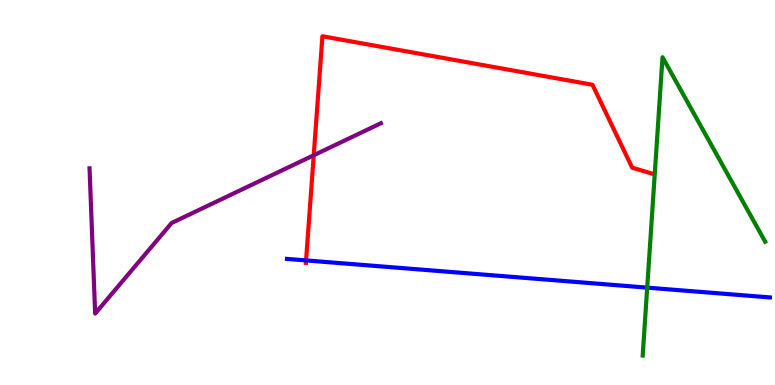[{'lines': ['blue', 'red'], 'intersections': [{'x': 3.95, 'y': 3.24}]}, {'lines': ['green', 'red'], 'intersections': []}, {'lines': ['purple', 'red'], 'intersections': [{'x': 4.05, 'y': 5.97}]}, {'lines': ['blue', 'green'], 'intersections': [{'x': 8.35, 'y': 2.53}]}, {'lines': ['blue', 'purple'], 'intersections': []}, {'lines': ['green', 'purple'], 'intersections': []}]